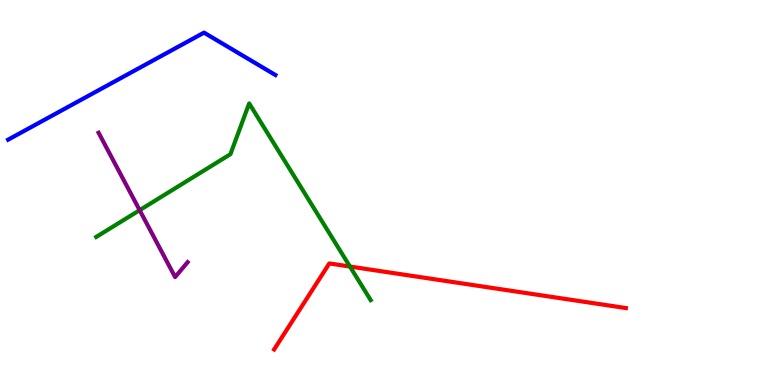[{'lines': ['blue', 'red'], 'intersections': []}, {'lines': ['green', 'red'], 'intersections': [{'x': 4.52, 'y': 3.08}]}, {'lines': ['purple', 'red'], 'intersections': []}, {'lines': ['blue', 'green'], 'intersections': []}, {'lines': ['blue', 'purple'], 'intersections': []}, {'lines': ['green', 'purple'], 'intersections': [{'x': 1.8, 'y': 4.54}]}]